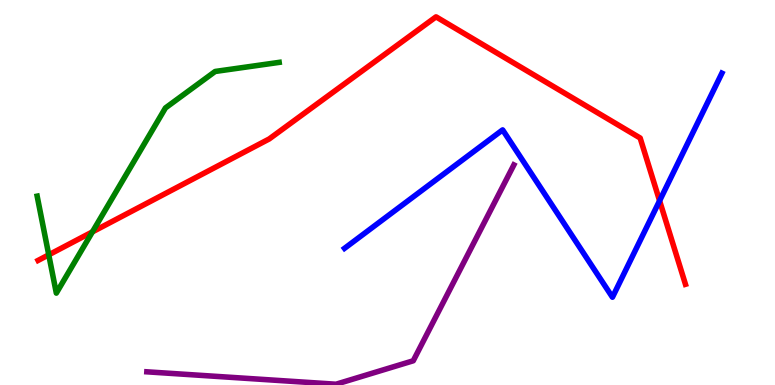[{'lines': ['blue', 'red'], 'intersections': [{'x': 8.51, 'y': 4.79}]}, {'lines': ['green', 'red'], 'intersections': [{'x': 0.629, 'y': 3.38}, {'x': 1.19, 'y': 3.98}]}, {'lines': ['purple', 'red'], 'intersections': []}, {'lines': ['blue', 'green'], 'intersections': []}, {'lines': ['blue', 'purple'], 'intersections': []}, {'lines': ['green', 'purple'], 'intersections': []}]